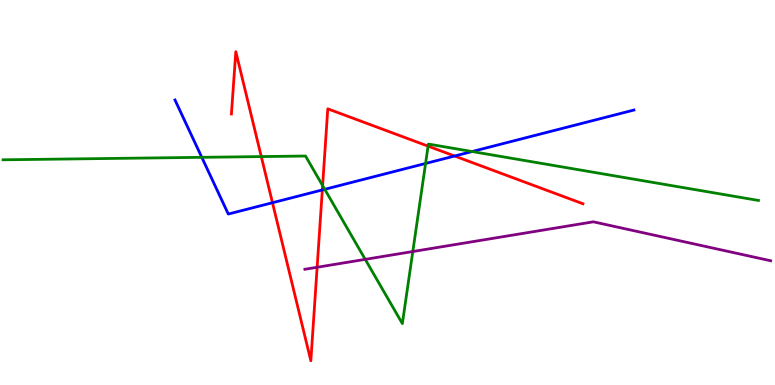[{'lines': ['blue', 'red'], 'intersections': [{'x': 3.52, 'y': 4.73}, {'x': 4.16, 'y': 5.07}, {'x': 5.87, 'y': 5.95}]}, {'lines': ['green', 'red'], 'intersections': [{'x': 3.37, 'y': 5.93}, {'x': 4.16, 'y': 5.18}, {'x': 5.52, 'y': 6.2}]}, {'lines': ['purple', 'red'], 'intersections': [{'x': 4.09, 'y': 3.06}]}, {'lines': ['blue', 'green'], 'intersections': [{'x': 2.6, 'y': 5.91}, {'x': 4.19, 'y': 5.08}, {'x': 5.49, 'y': 5.75}, {'x': 6.09, 'y': 6.06}]}, {'lines': ['blue', 'purple'], 'intersections': []}, {'lines': ['green', 'purple'], 'intersections': [{'x': 4.71, 'y': 3.26}, {'x': 5.33, 'y': 3.47}]}]